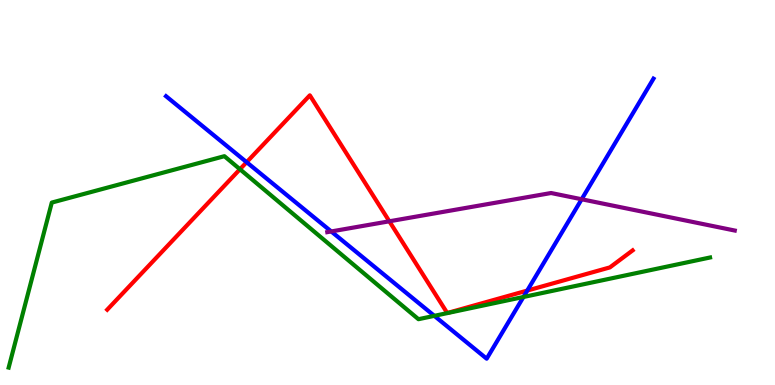[{'lines': ['blue', 'red'], 'intersections': [{'x': 3.18, 'y': 5.79}, {'x': 6.8, 'y': 2.45}]}, {'lines': ['green', 'red'], 'intersections': [{'x': 3.1, 'y': 5.6}]}, {'lines': ['purple', 'red'], 'intersections': [{'x': 5.02, 'y': 4.25}]}, {'lines': ['blue', 'green'], 'intersections': [{'x': 5.6, 'y': 1.8}, {'x': 6.75, 'y': 2.29}]}, {'lines': ['blue', 'purple'], 'intersections': [{'x': 4.27, 'y': 3.99}, {'x': 7.51, 'y': 4.82}]}, {'lines': ['green', 'purple'], 'intersections': []}]